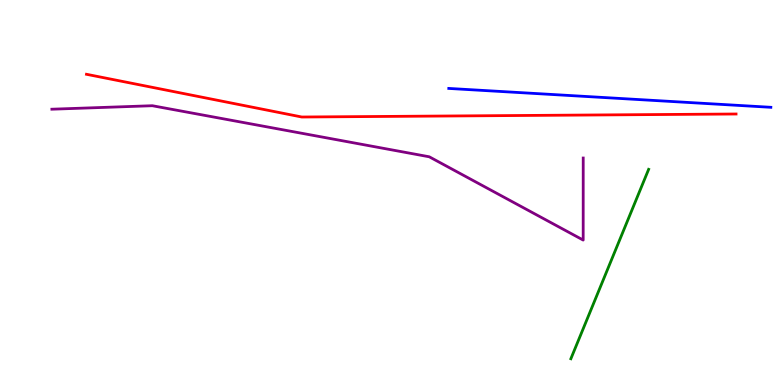[{'lines': ['blue', 'red'], 'intersections': []}, {'lines': ['green', 'red'], 'intersections': []}, {'lines': ['purple', 'red'], 'intersections': []}, {'lines': ['blue', 'green'], 'intersections': []}, {'lines': ['blue', 'purple'], 'intersections': []}, {'lines': ['green', 'purple'], 'intersections': []}]